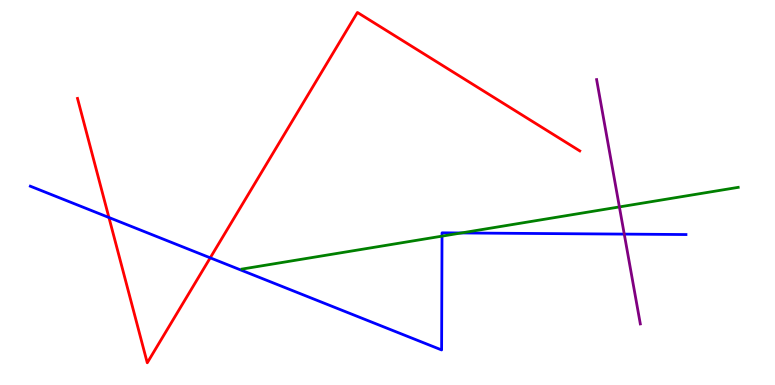[{'lines': ['blue', 'red'], 'intersections': [{'x': 1.41, 'y': 4.35}, {'x': 2.71, 'y': 3.3}]}, {'lines': ['green', 'red'], 'intersections': []}, {'lines': ['purple', 'red'], 'intersections': []}, {'lines': ['blue', 'green'], 'intersections': [{'x': 5.7, 'y': 3.87}, {'x': 5.95, 'y': 3.95}]}, {'lines': ['blue', 'purple'], 'intersections': [{'x': 8.05, 'y': 3.92}]}, {'lines': ['green', 'purple'], 'intersections': [{'x': 7.99, 'y': 4.63}]}]